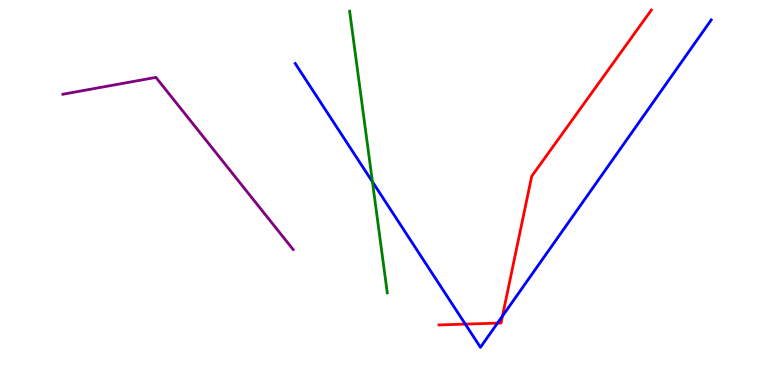[{'lines': ['blue', 'red'], 'intersections': [{'x': 6.0, 'y': 1.58}, {'x': 6.42, 'y': 1.61}, {'x': 6.48, 'y': 1.79}]}, {'lines': ['green', 'red'], 'intersections': []}, {'lines': ['purple', 'red'], 'intersections': []}, {'lines': ['blue', 'green'], 'intersections': [{'x': 4.81, 'y': 5.28}]}, {'lines': ['blue', 'purple'], 'intersections': []}, {'lines': ['green', 'purple'], 'intersections': []}]